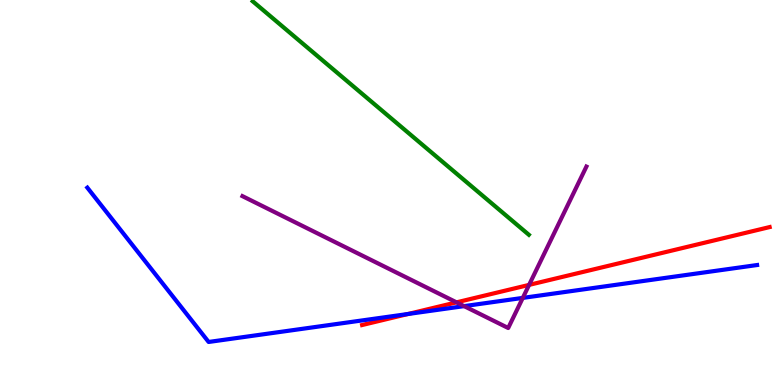[{'lines': ['blue', 'red'], 'intersections': [{'x': 5.27, 'y': 1.84}]}, {'lines': ['green', 'red'], 'intersections': []}, {'lines': ['purple', 'red'], 'intersections': [{'x': 5.89, 'y': 2.15}, {'x': 6.83, 'y': 2.6}]}, {'lines': ['blue', 'green'], 'intersections': []}, {'lines': ['blue', 'purple'], 'intersections': [{'x': 5.99, 'y': 2.05}, {'x': 6.75, 'y': 2.26}]}, {'lines': ['green', 'purple'], 'intersections': []}]